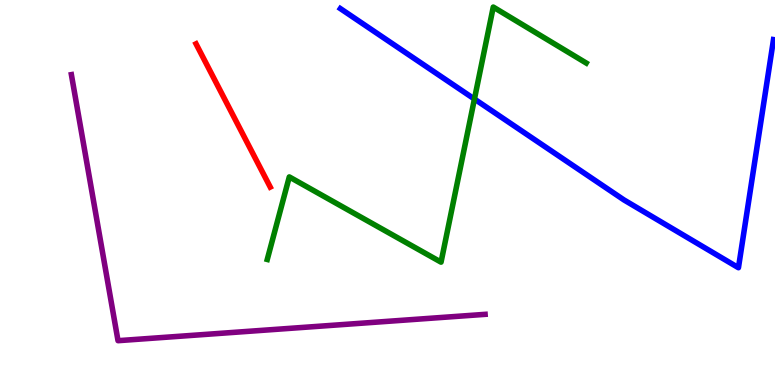[{'lines': ['blue', 'red'], 'intersections': []}, {'lines': ['green', 'red'], 'intersections': []}, {'lines': ['purple', 'red'], 'intersections': []}, {'lines': ['blue', 'green'], 'intersections': [{'x': 6.12, 'y': 7.43}]}, {'lines': ['blue', 'purple'], 'intersections': []}, {'lines': ['green', 'purple'], 'intersections': []}]